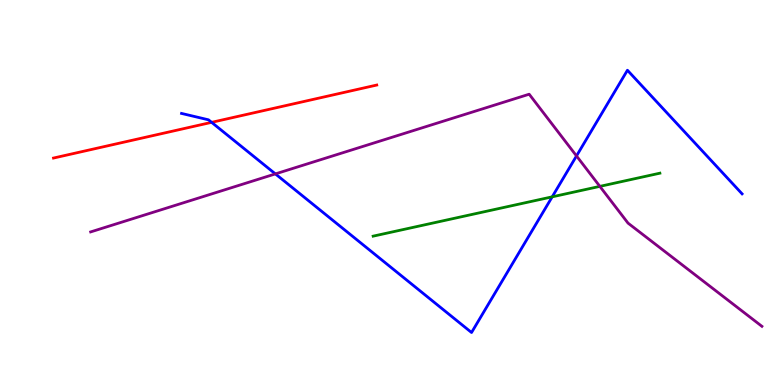[{'lines': ['blue', 'red'], 'intersections': [{'x': 2.73, 'y': 6.82}]}, {'lines': ['green', 'red'], 'intersections': []}, {'lines': ['purple', 'red'], 'intersections': []}, {'lines': ['blue', 'green'], 'intersections': [{'x': 7.13, 'y': 4.89}]}, {'lines': ['blue', 'purple'], 'intersections': [{'x': 3.55, 'y': 5.48}, {'x': 7.44, 'y': 5.95}]}, {'lines': ['green', 'purple'], 'intersections': [{'x': 7.74, 'y': 5.16}]}]